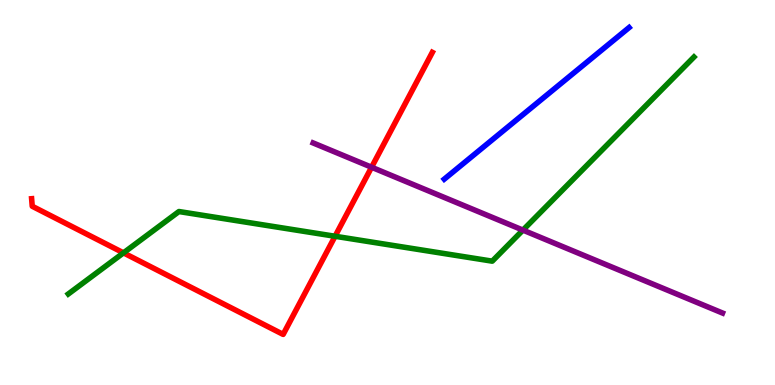[{'lines': ['blue', 'red'], 'intersections': []}, {'lines': ['green', 'red'], 'intersections': [{'x': 1.59, 'y': 3.43}, {'x': 4.32, 'y': 3.86}]}, {'lines': ['purple', 'red'], 'intersections': [{'x': 4.79, 'y': 5.66}]}, {'lines': ['blue', 'green'], 'intersections': []}, {'lines': ['blue', 'purple'], 'intersections': []}, {'lines': ['green', 'purple'], 'intersections': [{'x': 6.75, 'y': 4.02}]}]